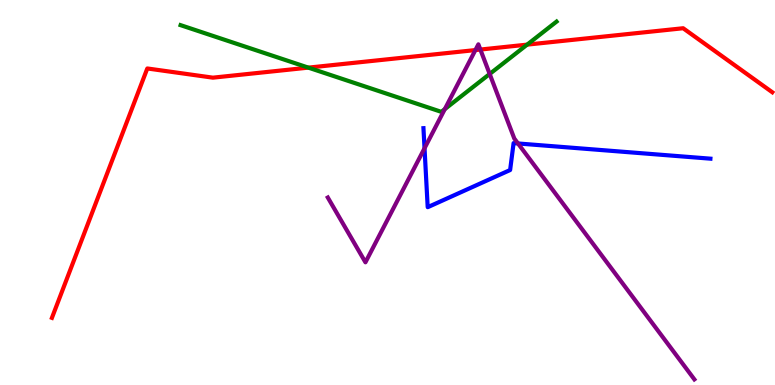[{'lines': ['blue', 'red'], 'intersections': []}, {'lines': ['green', 'red'], 'intersections': [{'x': 3.98, 'y': 8.24}, {'x': 6.8, 'y': 8.84}]}, {'lines': ['purple', 'red'], 'intersections': [{'x': 6.13, 'y': 8.7}, {'x': 6.2, 'y': 8.71}]}, {'lines': ['blue', 'green'], 'intersections': []}, {'lines': ['blue', 'purple'], 'intersections': [{'x': 5.48, 'y': 6.15}, {'x': 6.68, 'y': 6.27}]}, {'lines': ['green', 'purple'], 'intersections': [{'x': 5.74, 'y': 7.17}, {'x': 6.32, 'y': 8.08}]}]